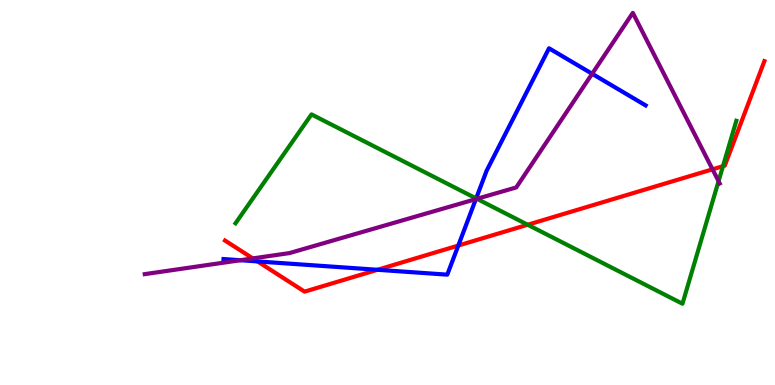[{'lines': ['blue', 'red'], 'intersections': [{'x': 3.32, 'y': 3.21}, {'x': 4.87, 'y': 2.99}, {'x': 5.91, 'y': 3.62}]}, {'lines': ['green', 'red'], 'intersections': [{'x': 6.81, 'y': 4.16}, {'x': 9.33, 'y': 5.68}]}, {'lines': ['purple', 'red'], 'intersections': [{'x': 3.26, 'y': 3.29}, {'x': 9.19, 'y': 5.6}]}, {'lines': ['blue', 'green'], 'intersections': [{'x': 6.14, 'y': 4.85}]}, {'lines': ['blue', 'purple'], 'intersections': [{'x': 3.1, 'y': 3.24}, {'x': 6.14, 'y': 4.83}, {'x': 7.64, 'y': 8.08}]}, {'lines': ['green', 'purple'], 'intersections': [{'x': 6.15, 'y': 4.84}, {'x': 9.27, 'y': 5.29}]}]